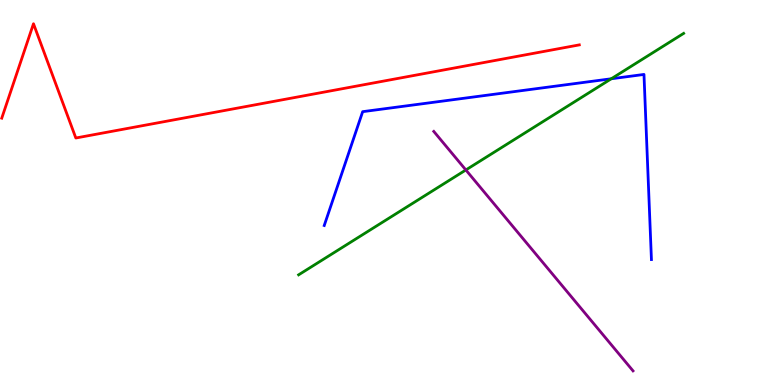[{'lines': ['blue', 'red'], 'intersections': []}, {'lines': ['green', 'red'], 'intersections': []}, {'lines': ['purple', 'red'], 'intersections': []}, {'lines': ['blue', 'green'], 'intersections': [{'x': 7.89, 'y': 7.95}]}, {'lines': ['blue', 'purple'], 'intersections': []}, {'lines': ['green', 'purple'], 'intersections': [{'x': 6.01, 'y': 5.59}]}]